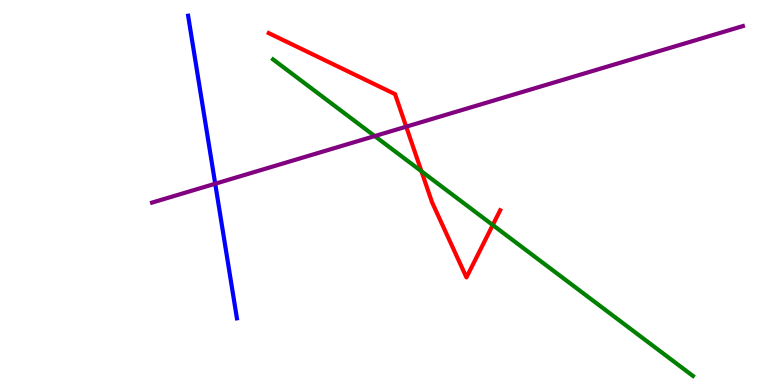[{'lines': ['blue', 'red'], 'intersections': []}, {'lines': ['green', 'red'], 'intersections': [{'x': 5.44, 'y': 5.55}, {'x': 6.36, 'y': 4.15}]}, {'lines': ['purple', 'red'], 'intersections': [{'x': 5.24, 'y': 6.71}]}, {'lines': ['blue', 'green'], 'intersections': []}, {'lines': ['blue', 'purple'], 'intersections': [{'x': 2.78, 'y': 5.23}]}, {'lines': ['green', 'purple'], 'intersections': [{'x': 4.84, 'y': 6.47}]}]